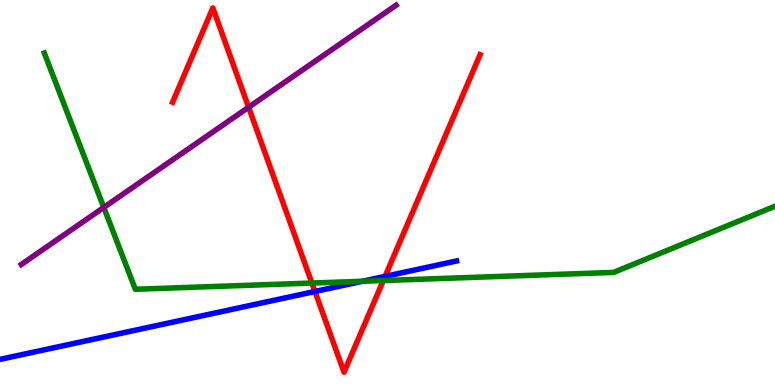[{'lines': ['blue', 'red'], 'intersections': [{'x': 4.06, 'y': 2.43}, {'x': 4.97, 'y': 2.82}]}, {'lines': ['green', 'red'], 'intersections': [{'x': 4.02, 'y': 2.65}, {'x': 4.95, 'y': 2.71}]}, {'lines': ['purple', 'red'], 'intersections': [{'x': 3.21, 'y': 7.21}]}, {'lines': ['blue', 'green'], 'intersections': [{'x': 4.68, 'y': 2.69}]}, {'lines': ['blue', 'purple'], 'intersections': []}, {'lines': ['green', 'purple'], 'intersections': [{'x': 1.34, 'y': 4.61}]}]